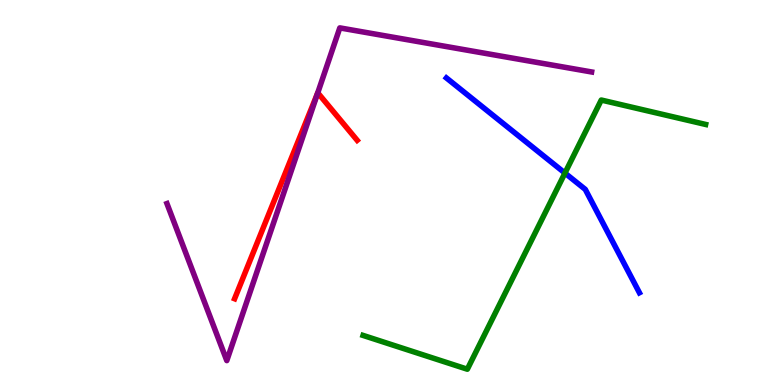[{'lines': ['blue', 'red'], 'intersections': []}, {'lines': ['green', 'red'], 'intersections': []}, {'lines': ['purple', 'red'], 'intersections': [{'x': 4.1, 'y': 7.59}]}, {'lines': ['blue', 'green'], 'intersections': [{'x': 7.29, 'y': 5.5}]}, {'lines': ['blue', 'purple'], 'intersections': []}, {'lines': ['green', 'purple'], 'intersections': []}]